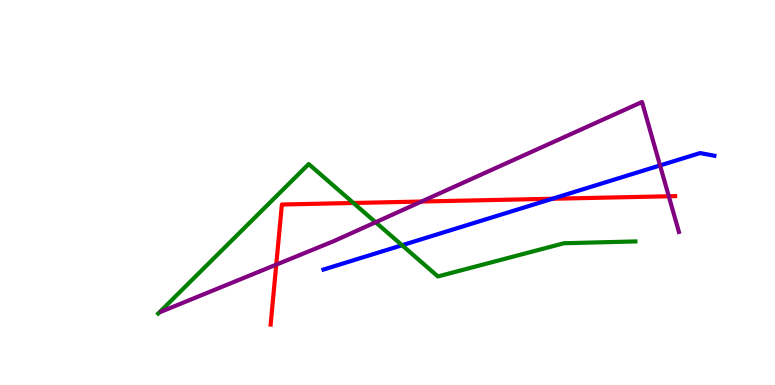[{'lines': ['blue', 'red'], 'intersections': [{'x': 7.13, 'y': 4.84}]}, {'lines': ['green', 'red'], 'intersections': [{'x': 4.56, 'y': 4.73}]}, {'lines': ['purple', 'red'], 'intersections': [{'x': 3.56, 'y': 3.13}, {'x': 5.44, 'y': 4.77}, {'x': 8.63, 'y': 4.9}]}, {'lines': ['blue', 'green'], 'intersections': [{'x': 5.19, 'y': 3.63}]}, {'lines': ['blue', 'purple'], 'intersections': [{'x': 8.52, 'y': 5.7}]}, {'lines': ['green', 'purple'], 'intersections': [{'x': 4.85, 'y': 4.23}]}]